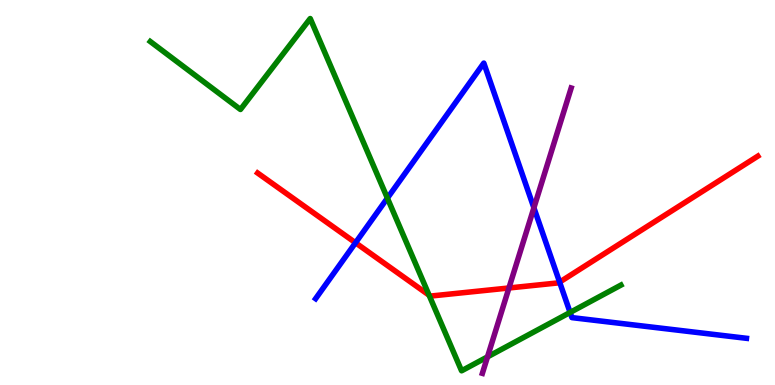[{'lines': ['blue', 'red'], 'intersections': [{'x': 4.59, 'y': 3.69}, {'x': 7.22, 'y': 2.67}]}, {'lines': ['green', 'red'], 'intersections': [{'x': 5.54, 'y': 2.33}]}, {'lines': ['purple', 'red'], 'intersections': [{'x': 6.57, 'y': 2.52}]}, {'lines': ['blue', 'green'], 'intersections': [{'x': 5.0, 'y': 4.85}, {'x': 7.36, 'y': 1.88}]}, {'lines': ['blue', 'purple'], 'intersections': [{'x': 6.89, 'y': 4.6}]}, {'lines': ['green', 'purple'], 'intersections': [{'x': 6.29, 'y': 0.731}]}]